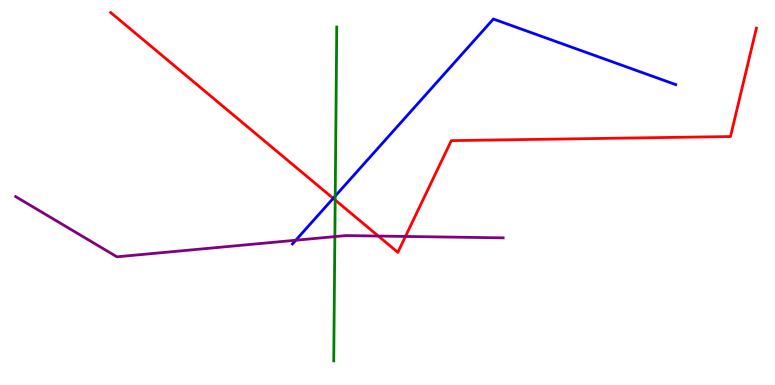[{'lines': ['blue', 'red'], 'intersections': [{'x': 4.3, 'y': 4.85}]}, {'lines': ['green', 'red'], 'intersections': [{'x': 4.33, 'y': 4.8}]}, {'lines': ['purple', 'red'], 'intersections': [{'x': 4.88, 'y': 3.87}, {'x': 5.23, 'y': 3.86}]}, {'lines': ['blue', 'green'], 'intersections': [{'x': 4.33, 'y': 4.91}]}, {'lines': ['blue', 'purple'], 'intersections': [{'x': 3.82, 'y': 3.76}]}, {'lines': ['green', 'purple'], 'intersections': [{'x': 4.32, 'y': 3.85}]}]